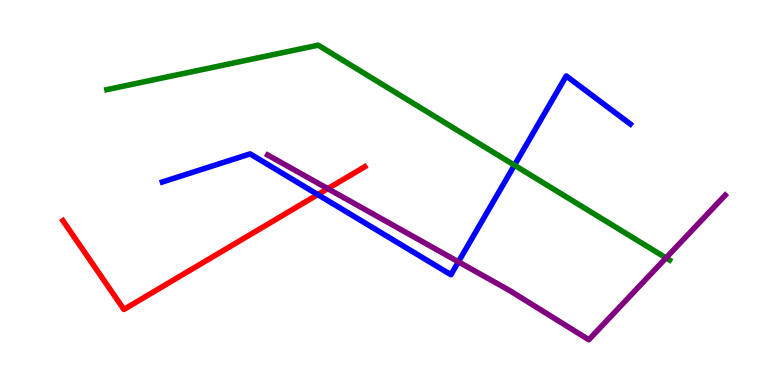[{'lines': ['blue', 'red'], 'intersections': [{'x': 4.1, 'y': 4.95}]}, {'lines': ['green', 'red'], 'intersections': []}, {'lines': ['purple', 'red'], 'intersections': [{'x': 4.23, 'y': 5.1}]}, {'lines': ['blue', 'green'], 'intersections': [{'x': 6.64, 'y': 5.71}]}, {'lines': ['blue', 'purple'], 'intersections': [{'x': 5.91, 'y': 3.2}]}, {'lines': ['green', 'purple'], 'intersections': [{'x': 8.59, 'y': 3.3}]}]